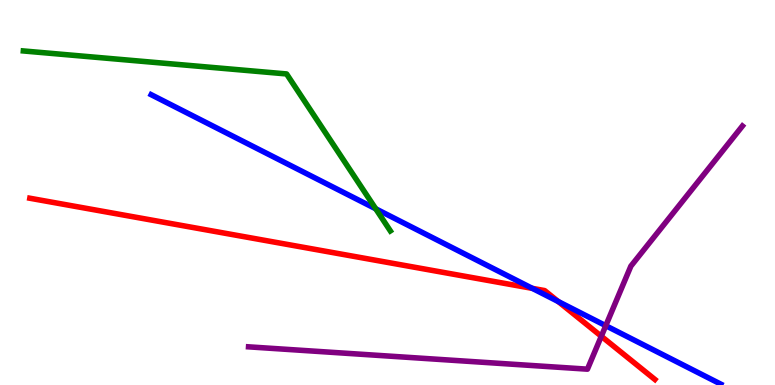[{'lines': ['blue', 'red'], 'intersections': [{'x': 6.87, 'y': 2.51}, {'x': 7.2, 'y': 2.17}]}, {'lines': ['green', 'red'], 'intersections': []}, {'lines': ['purple', 'red'], 'intersections': [{'x': 7.76, 'y': 1.27}]}, {'lines': ['blue', 'green'], 'intersections': [{'x': 4.85, 'y': 4.58}]}, {'lines': ['blue', 'purple'], 'intersections': [{'x': 7.82, 'y': 1.54}]}, {'lines': ['green', 'purple'], 'intersections': []}]